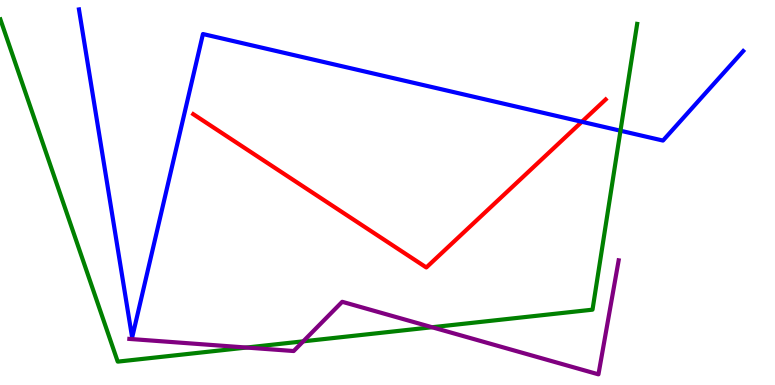[{'lines': ['blue', 'red'], 'intersections': [{'x': 7.51, 'y': 6.84}]}, {'lines': ['green', 'red'], 'intersections': []}, {'lines': ['purple', 'red'], 'intersections': []}, {'lines': ['blue', 'green'], 'intersections': [{'x': 8.01, 'y': 6.6}]}, {'lines': ['blue', 'purple'], 'intersections': []}, {'lines': ['green', 'purple'], 'intersections': [{'x': 3.18, 'y': 0.973}, {'x': 3.91, 'y': 1.13}, {'x': 5.57, 'y': 1.5}]}]